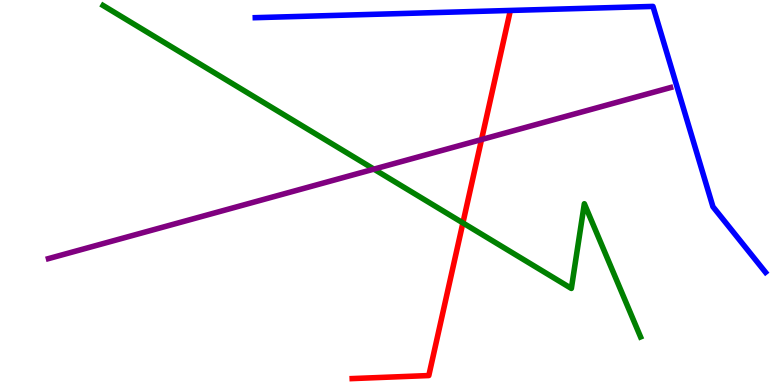[{'lines': ['blue', 'red'], 'intersections': []}, {'lines': ['green', 'red'], 'intersections': [{'x': 5.97, 'y': 4.21}]}, {'lines': ['purple', 'red'], 'intersections': [{'x': 6.21, 'y': 6.38}]}, {'lines': ['blue', 'green'], 'intersections': []}, {'lines': ['blue', 'purple'], 'intersections': []}, {'lines': ['green', 'purple'], 'intersections': [{'x': 4.82, 'y': 5.61}]}]